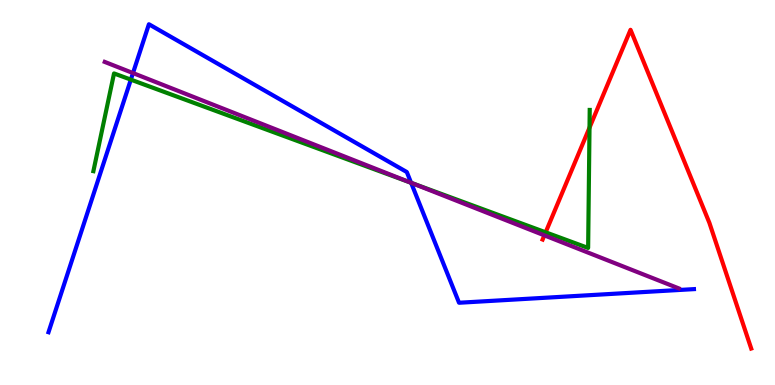[{'lines': ['blue', 'red'], 'intersections': []}, {'lines': ['green', 'red'], 'intersections': [{'x': 7.04, 'y': 3.97}, {'x': 7.61, 'y': 6.68}]}, {'lines': ['purple', 'red'], 'intersections': [{'x': 7.02, 'y': 3.89}]}, {'lines': ['blue', 'green'], 'intersections': [{'x': 1.69, 'y': 7.93}, {'x': 5.3, 'y': 5.25}]}, {'lines': ['blue', 'purple'], 'intersections': [{'x': 1.72, 'y': 8.1}, {'x': 5.3, 'y': 5.25}]}, {'lines': ['green', 'purple'], 'intersections': [{'x': 5.31, 'y': 5.25}]}]